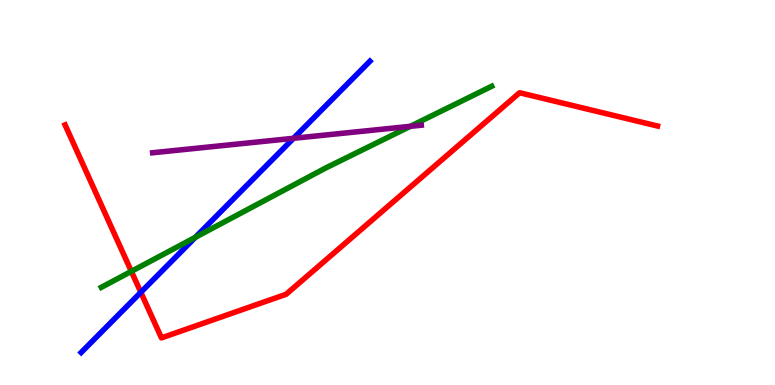[{'lines': ['blue', 'red'], 'intersections': [{'x': 1.82, 'y': 2.41}]}, {'lines': ['green', 'red'], 'intersections': [{'x': 1.69, 'y': 2.95}]}, {'lines': ['purple', 'red'], 'intersections': []}, {'lines': ['blue', 'green'], 'intersections': [{'x': 2.52, 'y': 3.84}]}, {'lines': ['blue', 'purple'], 'intersections': [{'x': 3.79, 'y': 6.41}]}, {'lines': ['green', 'purple'], 'intersections': [{'x': 5.29, 'y': 6.72}]}]